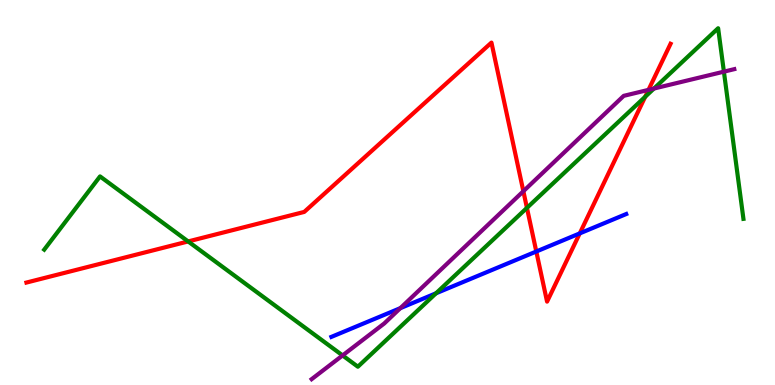[{'lines': ['blue', 'red'], 'intersections': [{'x': 6.92, 'y': 3.47}, {'x': 7.48, 'y': 3.94}]}, {'lines': ['green', 'red'], 'intersections': [{'x': 2.43, 'y': 3.73}, {'x': 6.8, 'y': 4.6}, {'x': 8.33, 'y': 7.49}]}, {'lines': ['purple', 'red'], 'intersections': [{'x': 6.75, 'y': 5.03}, {'x': 8.37, 'y': 7.67}]}, {'lines': ['blue', 'green'], 'intersections': [{'x': 5.63, 'y': 2.38}]}, {'lines': ['blue', 'purple'], 'intersections': [{'x': 5.17, 'y': 2.0}]}, {'lines': ['green', 'purple'], 'intersections': [{'x': 4.42, 'y': 0.768}, {'x': 8.44, 'y': 7.7}, {'x': 9.34, 'y': 8.14}]}]